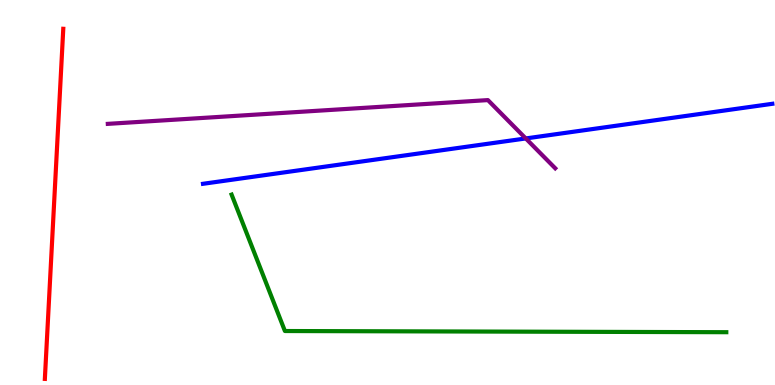[{'lines': ['blue', 'red'], 'intersections': []}, {'lines': ['green', 'red'], 'intersections': []}, {'lines': ['purple', 'red'], 'intersections': []}, {'lines': ['blue', 'green'], 'intersections': []}, {'lines': ['blue', 'purple'], 'intersections': [{'x': 6.78, 'y': 6.4}]}, {'lines': ['green', 'purple'], 'intersections': []}]